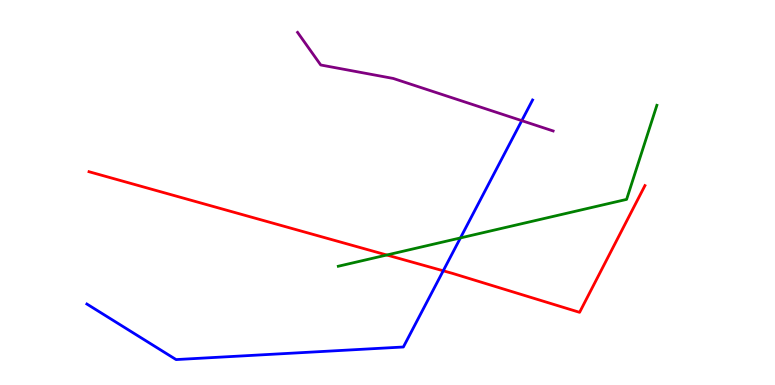[{'lines': ['blue', 'red'], 'intersections': [{'x': 5.72, 'y': 2.97}]}, {'lines': ['green', 'red'], 'intersections': [{'x': 4.99, 'y': 3.38}]}, {'lines': ['purple', 'red'], 'intersections': []}, {'lines': ['blue', 'green'], 'intersections': [{'x': 5.94, 'y': 3.82}]}, {'lines': ['blue', 'purple'], 'intersections': [{'x': 6.73, 'y': 6.87}]}, {'lines': ['green', 'purple'], 'intersections': []}]